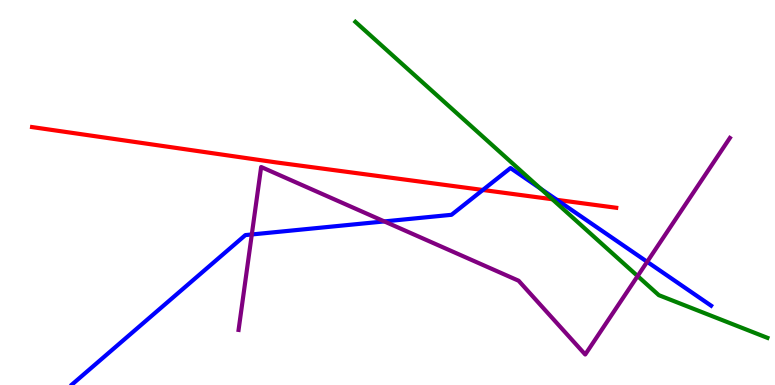[{'lines': ['blue', 'red'], 'intersections': [{'x': 6.23, 'y': 5.07}, {'x': 7.19, 'y': 4.81}]}, {'lines': ['green', 'red'], 'intersections': [{'x': 7.13, 'y': 4.82}]}, {'lines': ['purple', 'red'], 'intersections': []}, {'lines': ['blue', 'green'], 'intersections': [{'x': 6.98, 'y': 5.1}]}, {'lines': ['blue', 'purple'], 'intersections': [{'x': 3.25, 'y': 3.91}, {'x': 4.96, 'y': 4.25}, {'x': 8.35, 'y': 3.2}]}, {'lines': ['green', 'purple'], 'intersections': [{'x': 8.23, 'y': 2.83}]}]